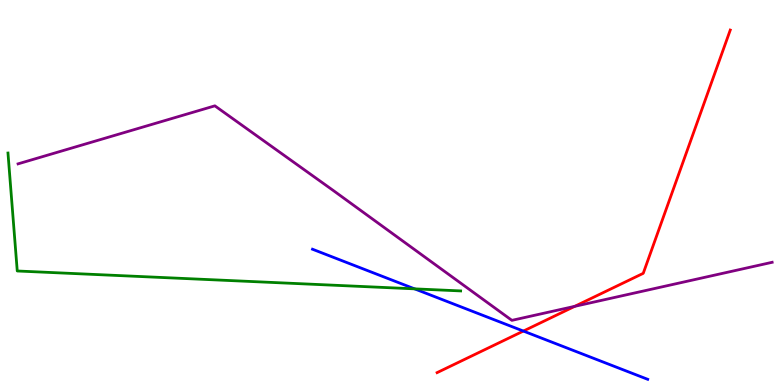[{'lines': ['blue', 'red'], 'intersections': [{'x': 6.75, 'y': 1.4}]}, {'lines': ['green', 'red'], 'intersections': []}, {'lines': ['purple', 'red'], 'intersections': [{'x': 7.42, 'y': 2.04}]}, {'lines': ['blue', 'green'], 'intersections': [{'x': 5.35, 'y': 2.5}]}, {'lines': ['blue', 'purple'], 'intersections': []}, {'lines': ['green', 'purple'], 'intersections': []}]